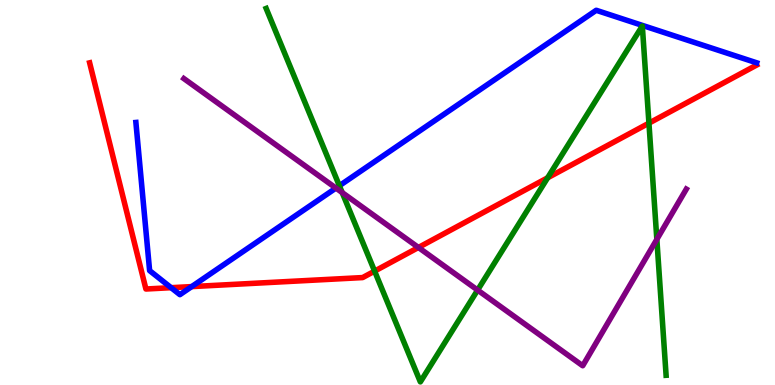[{'lines': ['blue', 'red'], 'intersections': [{'x': 2.21, 'y': 2.53}, {'x': 2.47, 'y': 2.56}]}, {'lines': ['green', 'red'], 'intersections': [{'x': 4.83, 'y': 2.96}, {'x': 7.07, 'y': 5.38}, {'x': 8.37, 'y': 6.8}]}, {'lines': ['purple', 'red'], 'intersections': [{'x': 5.4, 'y': 3.57}]}, {'lines': ['blue', 'green'], 'intersections': [{'x': 4.38, 'y': 5.18}]}, {'lines': ['blue', 'purple'], 'intersections': [{'x': 4.33, 'y': 5.11}]}, {'lines': ['green', 'purple'], 'intersections': [{'x': 4.42, 'y': 5.0}, {'x': 6.16, 'y': 2.47}, {'x': 8.48, 'y': 3.78}]}]